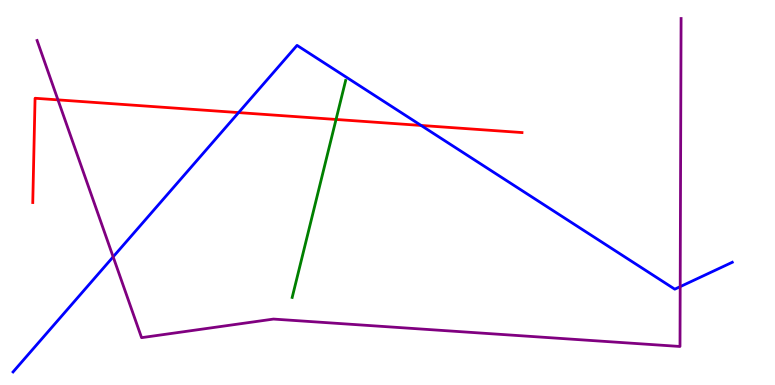[{'lines': ['blue', 'red'], 'intersections': [{'x': 3.08, 'y': 7.08}, {'x': 5.43, 'y': 6.74}]}, {'lines': ['green', 'red'], 'intersections': [{'x': 4.34, 'y': 6.9}]}, {'lines': ['purple', 'red'], 'intersections': [{'x': 0.748, 'y': 7.41}]}, {'lines': ['blue', 'green'], 'intersections': []}, {'lines': ['blue', 'purple'], 'intersections': [{'x': 1.46, 'y': 3.33}, {'x': 8.78, 'y': 2.55}]}, {'lines': ['green', 'purple'], 'intersections': []}]